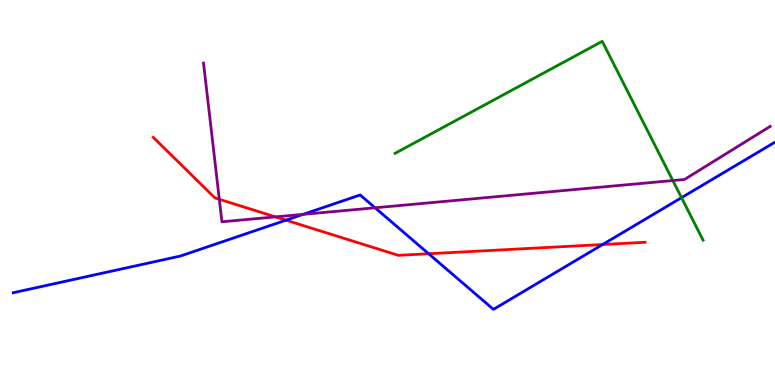[{'lines': ['blue', 'red'], 'intersections': [{'x': 3.69, 'y': 4.28}, {'x': 5.53, 'y': 3.41}, {'x': 7.78, 'y': 3.65}]}, {'lines': ['green', 'red'], 'intersections': []}, {'lines': ['purple', 'red'], 'intersections': [{'x': 2.83, 'y': 4.82}, {'x': 3.55, 'y': 4.37}]}, {'lines': ['blue', 'green'], 'intersections': [{'x': 8.79, 'y': 4.87}]}, {'lines': ['blue', 'purple'], 'intersections': [{'x': 3.91, 'y': 4.43}, {'x': 4.84, 'y': 4.6}]}, {'lines': ['green', 'purple'], 'intersections': [{'x': 8.68, 'y': 5.31}]}]